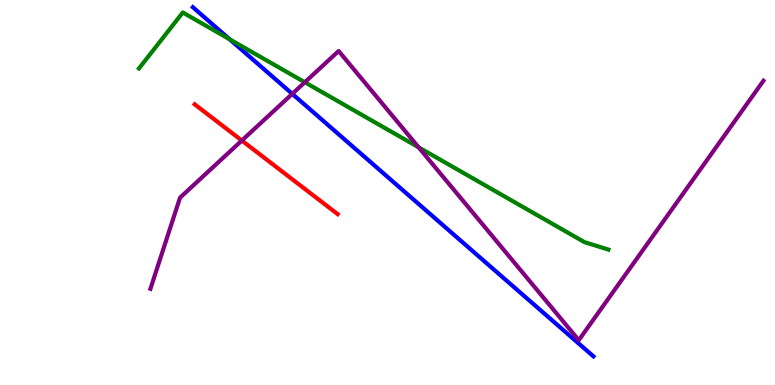[{'lines': ['blue', 'red'], 'intersections': []}, {'lines': ['green', 'red'], 'intersections': []}, {'lines': ['purple', 'red'], 'intersections': [{'x': 3.12, 'y': 6.35}]}, {'lines': ['blue', 'green'], 'intersections': [{'x': 2.96, 'y': 8.98}]}, {'lines': ['blue', 'purple'], 'intersections': [{'x': 3.77, 'y': 7.56}]}, {'lines': ['green', 'purple'], 'intersections': [{'x': 3.93, 'y': 7.86}, {'x': 5.4, 'y': 6.17}]}]